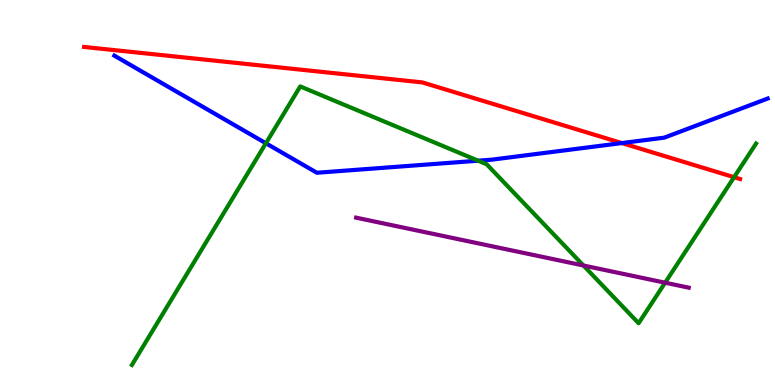[{'lines': ['blue', 'red'], 'intersections': [{'x': 8.02, 'y': 6.28}]}, {'lines': ['green', 'red'], 'intersections': [{'x': 9.47, 'y': 5.4}]}, {'lines': ['purple', 'red'], 'intersections': []}, {'lines': ['blue', 'green'], 'intersections': [{'x': 3.43, 'y': 6.28}, {'x': 6.17, 'y': 5.83}]}, {'lines': ['blue', 'purple'], 'intersections': []}, {'lines': ['green', 'purple'], 'intersections': [{'x': 7.53, 'y': 3.1}, {'x': 8.58, 'y': 2.66}]}]